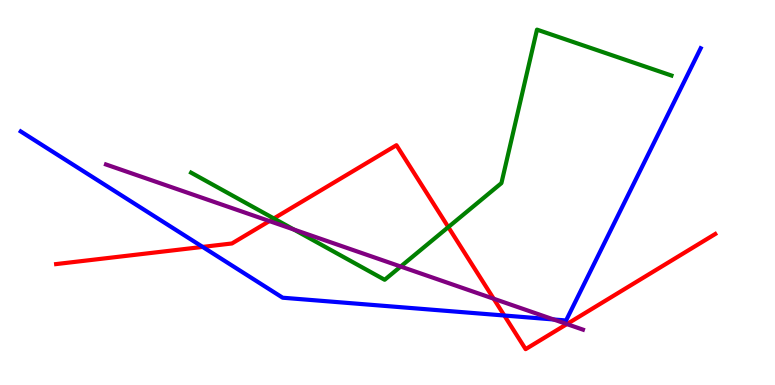[{'lines': ['blue', 'red'], 'intersections': [{'x': 2.61, 'y': 3.59}, {'x': 6.51, 'y': 1.8}]}, {'lines': ['green', 'red'], 'intersections': [{'x': 3.53, 'y': 4.33}, {'x': 5.78, 'y': 4.1}]}, {'lines': ['purple', 'red'], 'intersections': [{'x': 3.48, 'y': 4.26}, {'x': 6.37, 'y': 2.24}, {'x': 7.31, 'y': 1.58}]}, {'lines': ['blue', 'green'], 'intersections': []}, {'lines': ['blue', 'purple'], 'intersections': [{'x': 7.14, 'y': 1.7}]}, {'lines': ['green', 'purple'], 'intersections': [{'x': 3.79, 'y': 4.04}, {'x': 5.17, 'y': 3.08}]}]